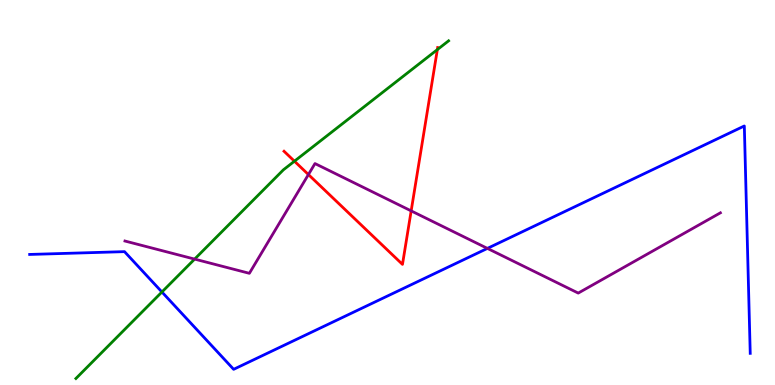[{'lines': ['blue', 'red'], 'intersections': []}, {'lines': ['green', 'red'], 'intersections': [{'x': 3.8, 'y': 5.81}, {'x': 5.64, 'y': 8.71}]}, {'lines': ['purple', 'red'], 'intersections': [{'x': 3.98, 'y': 5.47}, {'x': 5.31, 'y': 4.52}]}, {'lines': ['blue', 'green'], 'intersections': [{'x': 2.09, 'y': 2.42}]}, {'lines': ['blue', 'purple'], 'intersections': [{'x': 6.29, 'y': 3.55}]}, {'lines': ['green', 'purple'], 'intersections': [{'x': 2.51, 'y': 3.27}]}]